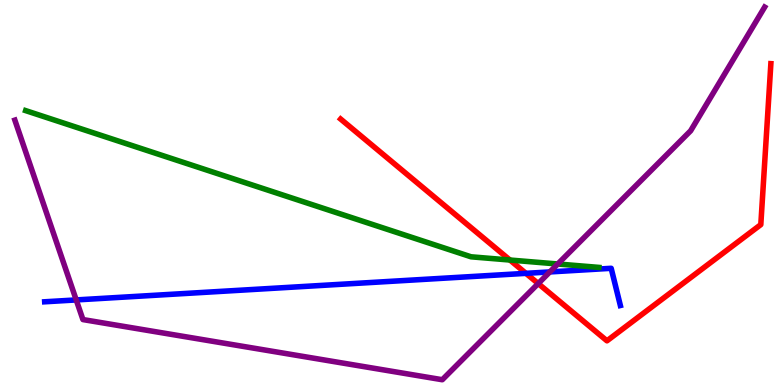[{'lines': ['blue', 'red'], 'intersections': [{'x': 6.79, 'y': 2.9}]}, {'lines': ['green', 'red'], 'intersections': [{'x': 6.58, 'y': 3.25}]}, {'lines': ['purple', 'red'], 'intersections': [{'x': 6.94, 'y': 2.63}]}, {'lines': ['blue', 'green'], 'intersections': []}, {'lines': ['blue', 'purple'], 'intersections': [{'x': 0.984, 'y': 2.21}, {'x': 7.09, 'y': 2.94}]}, {'lines': ['green', 'purple'], 'intersections': [{'x': 7.2, 'y': 3.14}]}]